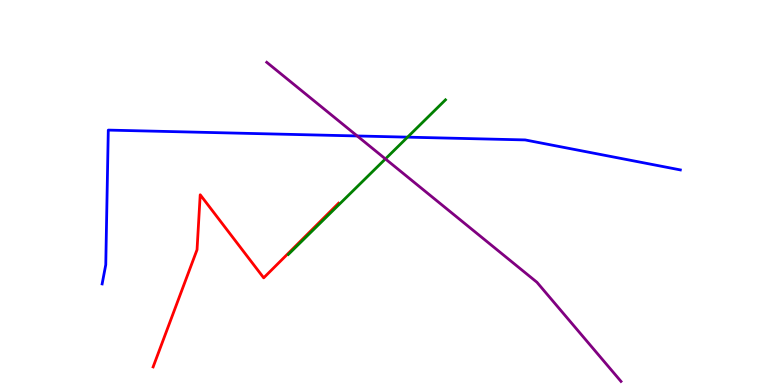[{'lines': ['blue', 'red'], 'intersections': []}, {'lines': ['green', 'red'], 'intersections': []}, {'lines': ['purple', 'red'], 'intersections': []}, {'lines': ['blue', 'green'], 'intersections': [{'x': 5.26, 'y': 6.44}]}, {'lines': ['blue', 'purple'], 'intersections': [{'x': 4.61, 'y': 6.47}]}, {'lines': ['green', 'purple'], 'intersections': [{'x': 4.97, 'y': 5.87}]}]